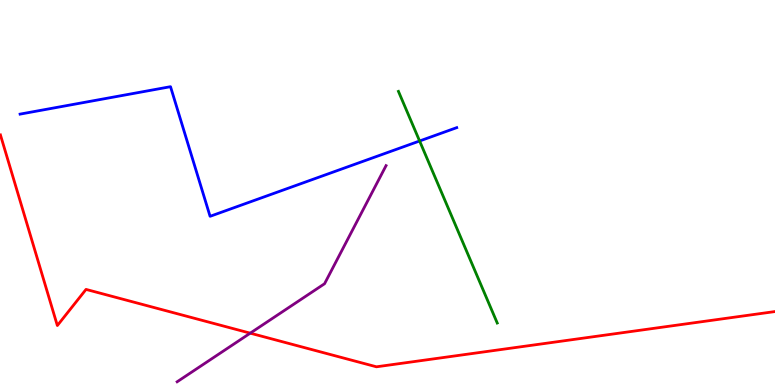[{'lines': ['blue', 'red'], 'intersections': []}, {'lines': ['green', 'red'], 'intersections': []}, {'lines': ['purple', 'red'], 'intersections': [{'x': 3.23, 'y': 1.35}]}, {'lines': ['blue', 'green'], 'intersections': [{'x': 5.41, 'y': 6.34}]}, {'lines': ['blue', 'purple'], 'intersections': []}, {'lines': ['green', 'purple'], 'intersections': []}]